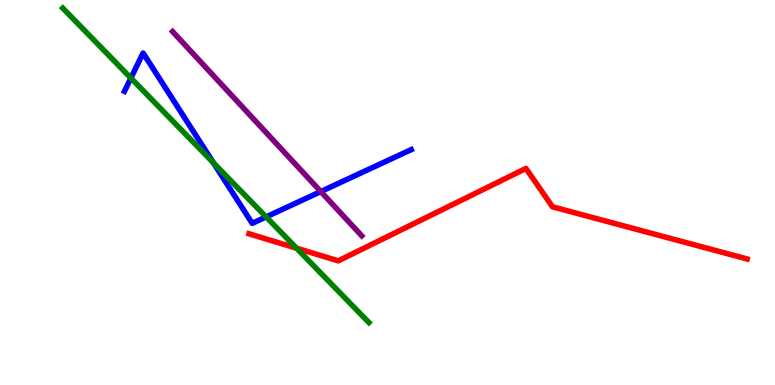[{'lines': ['blue', 'red'], 'intersections': []}, {'lines': ['green', 'red'], 'intersections': [{'x': 3.83, 'y': 3.55}]}, {'lines': ['purple', 'red'], 'intersections': []}, {'lines': ['blue', 'green'], 'intersections': [{'x': 1.69, 'y': 7.97}, {'x': 2.75, 'y': 5.77}, {'x': 3.43, 'y': 4.37}]}, {'lines': ['blue', 'purple'], 'intersections': [{'x': 4.14, 'y': 5.02}]}, {'lines': ['green', 'purple'], 'intersections': []}]